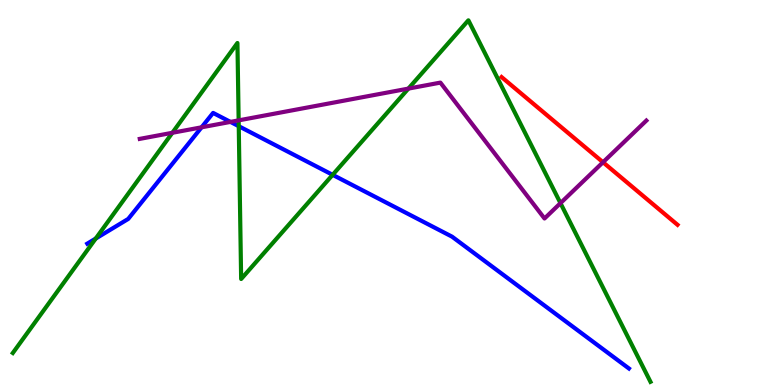[{'lines': ['blue', 'red'], 'intersections': []}, {'lines': ['green', 'red'], 'intersections': []}, {'lines': ['purple', 'red'], 'intersections': [{'x': 7.78, 'y': 5.79}]}, {'lines': ['blue', 'green'], 'intersections': [{'x': 1.24, 'y': 3.8}, {'x': 3.08, 'y': 6.72}, {'x': 4.29, 'y': 5.46}]}, {'lines': ['blue', 'purple'], 'intersections': [{'x': 2.6, 'y': 6.69}, {'x': 2.97, 'y': 6.83}]}, {'lines': ['green', 'purple'], 'intersections': [{'x': 2.22, 'y': 6.55}, {'x': 3.08, 'y': 6.87}, {'x': 5.27, 'y': 7.7}, {'x': 7.23, 'y': 4.72}]}]